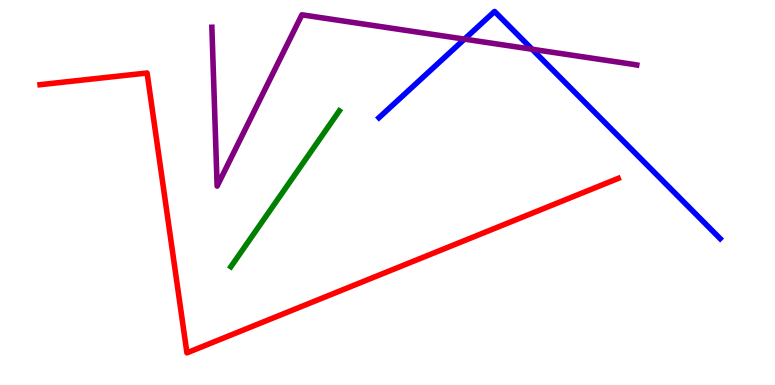[{'lines': ['blue', 'red'], 'intersections': []}, {'lines': ['green', 'red'], 'intersections': []}, {'lines': ['purple', 'red'], 'intersections': []}, {'lines': ['blue', 'green'], 'intersections': []}, {'lines': ['blue', 'purple'], 'intersections': [{'x': 5.99, 'y': 8.98}, {'x': 6.87, 'y': 8.72}]}, {'lines': ['green', 'purple'], 'intersections': []}]